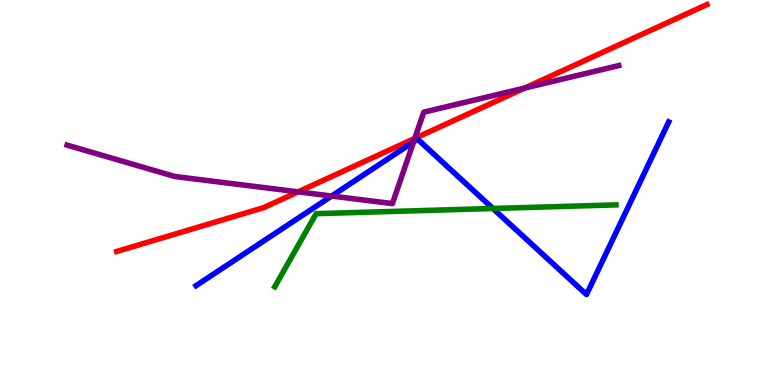[{'lines': ['blue', 'red'], 'intersections': []}, {'lines': ['green', 'red'], 'intersections': []}, {'lines': ['purple', 'red'], 'intersections': [{'x': 3.85, 'y': 5.02}, {'x': 5.35, 'y': 6.4}, {'x': 6.77, 'y': 7.71}]}, {'lines': ['blue', 'green'], 'intersections': [{'x': 6.36, 'y': 4.58}]}, {'lines': ['blue', 'purple'], 'intersections': [{'x': 4.28, 'y': 4.91}, {'x': 5.34, 'y': 6.32}]}, {'lines': ['green', 'purple'], 'intersections': []}]